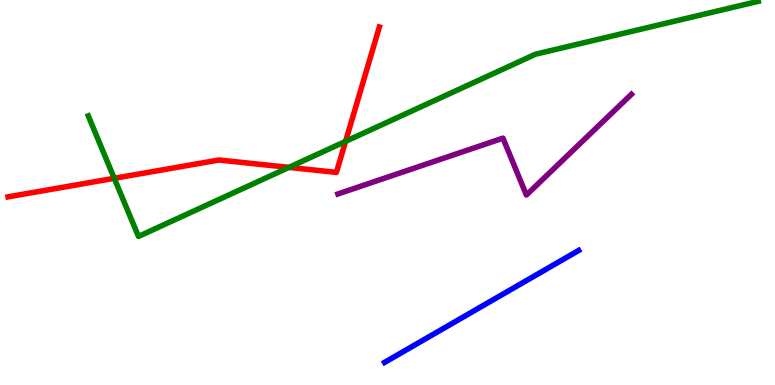[{'lines': ['blue', 'red'], 'intersections': []}, {'lines': ['green', 'red'], 'intersections': [{'x': 1.47, 'y': 5.37}, {'x': 3.73, 'y': 5.65}, {'x': 4.46, 'y': 6.33}]}, {'lines': ['purple', 'red'], 'intersections': []}, {'lines': ['blue', 'green'], 'intersections': []}, {'lines': ['blue', 'purple'], 'intersections': []}, {'lines': ['green', 'purple'], 'intersections': []}]